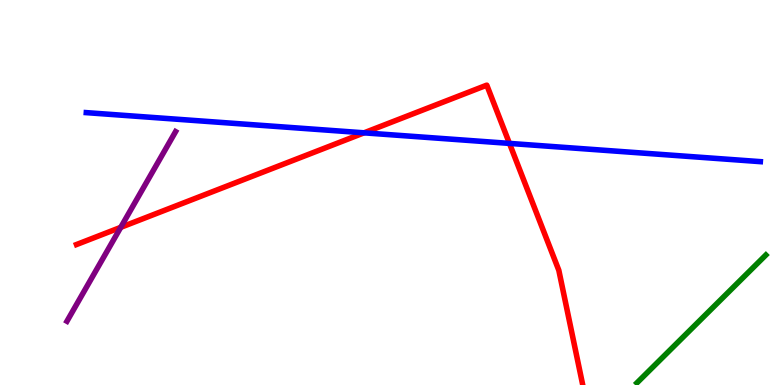[{'lines': ['blue', 'red'], 'intersections': [{'x': 4.7, 'y': 6.55}, {'x': 6.57, 'y': 6.28}]}, {'lines': ['green', 'red'], 'intersections': []}, {'lines': ['purple', 'red'], 'intersections': [{'x': 1.56, 'y': 4.09}]}, {'lines': ['blue', 'green'], 'intersections': []}, {'lines': ['blue', 'purple'], 'intersections': []}, {'lines': ['green', 'purple'], 'intersections': []}]